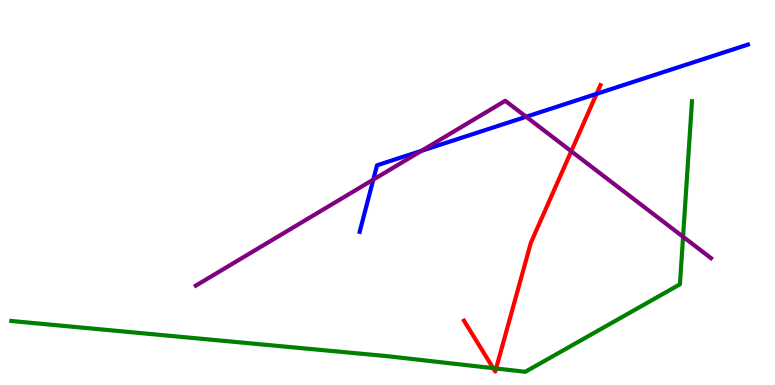[{'lines': ['blue', 'red'], 'intersections': [{'x': 7.7, 'y': 7.56}]}, {'lines': ['green', 'red'], 'intersections': [{'x': 6.36, 'y': 0.437}, {'x': 6.4, 'y': 0.429}]}, {'lines': ['purple', 'red'], 'intersections': [{'x': 7.37, 'y': 6.07}]}, {'lines': ['blue', 'green'], 'intersections': []}, {'lines': ['blue', 'purple'], 'intersections': [{'x': 4.82, 'y': 5.33}, {'x': 5.44, 'y': 6.08}, {'x': 6.79, 'y': 6.97}]}, {'lines': ['green', 'purple'], 'intersections': [{'x': 8.81, 'y': 3.85}]}]